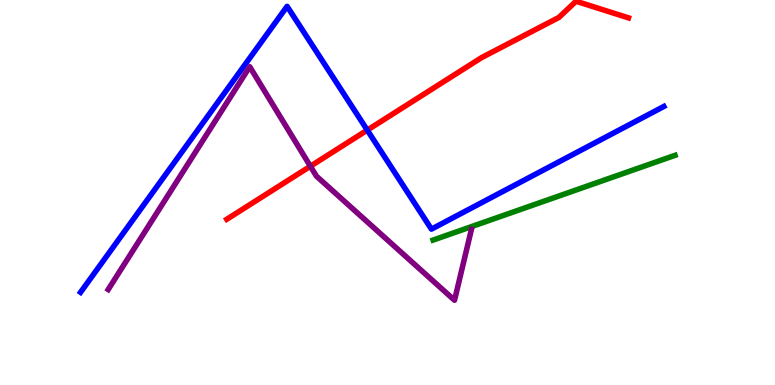[{'lines': ['blue', 'red'], 'intersections': [{'x': 4.74, 'y': 6.62}]}, {'lines': ['green', 'red'], 'intersections': []}, {'lines': ['purple', 'red'], 'intersections': [{'x': 4.0, 'y': 5.68}]}, {'lines': ['blue', 'green'], 'intersections': []}, {'lines': ['blue', 'purple'], 'intersections': []}, {'lines': ['green', 'purple'], 'intersections': []}]